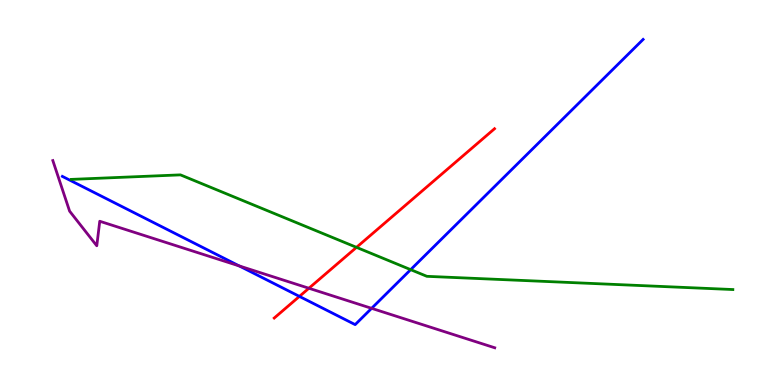[{'lines': ['blue', 'red'], 'intersections': [{'x': 3.86, 'y': 2.3}]}, {'lines': ['green', 'red'], 'intersections': [{'x': 4.6, 'y': 3.58}]}, {'lines': ['purple', 'red'], 'intersections': [{'x': 3.99, 'y': 2.51}]}, {'lines': ['blue', 'green'], 'intersections': [{'x': 5.3, 'y': 3.0}]}, {'lines': ['blue', 'purple'], 'intersections': [{'x': 3.09, 'y': 3.09}, {'x': 4.8, 'y': 1.99}]}, {'lines': ['green', 'purple'], 'intersections': []}]